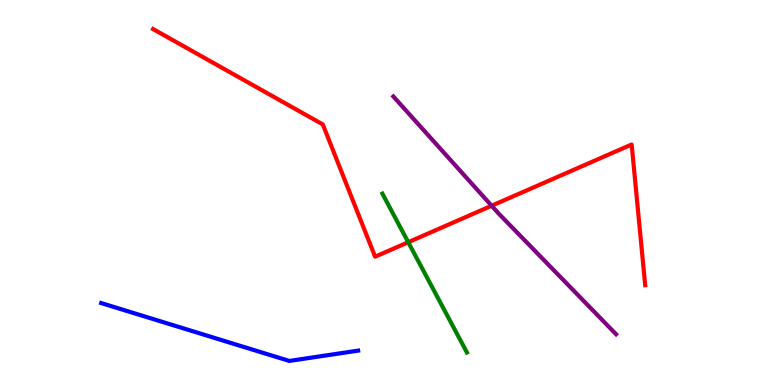[{'lines': ['blue', 'red'], 'intersections': []}, {'lines': ['green', 'red'], 'intersections': [{'x': 5.27, 'y': 3.71}]}, {'lines': ['purple', 'red'], 'intersections': [{'x': 6.34, 'y': 4.66}]}, {'lines': ['blue', 'green'], 'intersections': []}, {'lines': ['blue', 'purple'], 'intersections': []}, {'lines': ['green', 'purple'], 'intersections': []}]